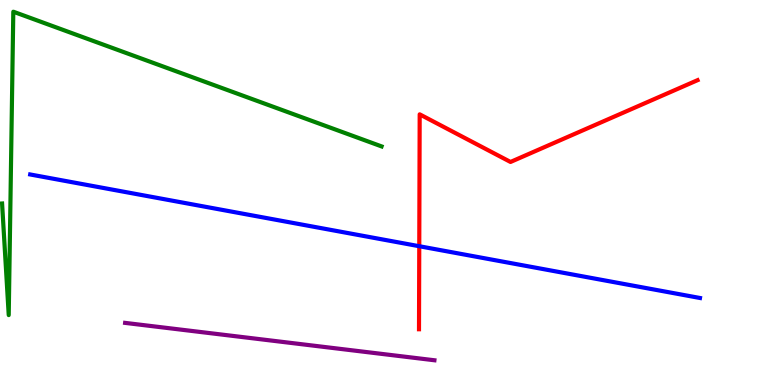[{'lines': ['blue', 'red'], 'intersections': [{'x': 5.41, 'y': 3.6}]}, {'lines': ['green', 'red'], 'intersections': []}, {'lines': ['purple', 'red'], 'intersections': []}, {'lines': ['blue', 'green'], 'intersections': []}, {'lines': ['blue', 'purple'], 'intersections': []}, {'lines': ['green', 'purple'], 'intersections': []}]